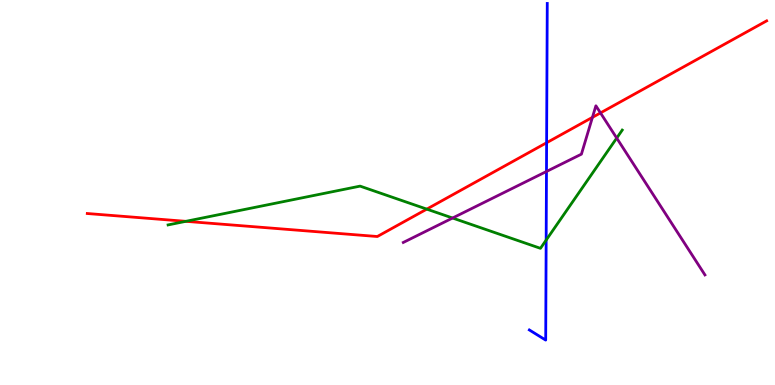[{'lines': ['blue', 'red'], 'intersections': [{'x': 7.05, 'y': 6.29}]}, {'lines': ['green', 'red'], 'intersections': [{'x': 2.4, 'y': 4.25}, {'x': 5.51, 'y': 4.57}]}, {'lines': ['purple', 'red'], 'intersections': [{'x': 7.64, 'y': 6.95}, {'x': 7.75, 'y': 7.07}]}, {'lines': ['blue', 'green'], 'intersections': [{'x': 7.05, 'y': 3.76}]}, {'lines': ['blue', 'purple'], 'intersections': [{'x': 7.05, 'y': 5.55}]}, {'lines': ['green', 'purple'], 'intersections': [{'x': 5.84, 'y': 4.34}, {'x': 7.96, 'y': 6.41}]}]